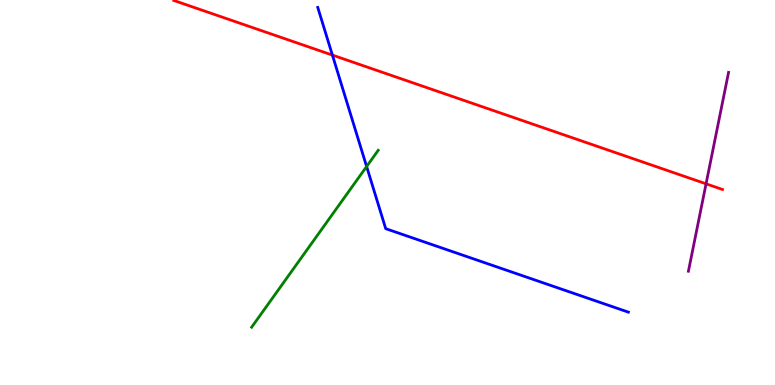[{'lines': ['blue', 'red'], 'intersections': [{'x': 4.29, 'y': 8.57}]}, {'lines': ['green', 'red'], 'intersections': []}, {'lines': ['purple', 'red'], 'intersections': [{'x': 9.11, 'y': 5.23}]}, {'lines': ['blue', 'green'], 'intersections': [{'x': 4.73, 'y': 5.68}]}, {'lines': ['blue', 'purple'], 'intersections': []}, {'lines': ['green', 'purple'], 'intersections': []}]